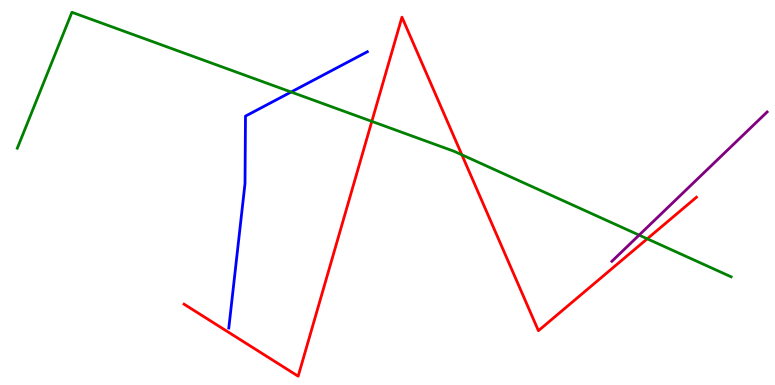[{'lines': ['blue', 'red'], 'intersections': []}, {'lines': ['green', 'red'], 'intersections': [{'x': 4.8, 'y': 6.85}, {'x': 5.96, 'y': 5.98}, {'x': 8.35, 'y': 3.8}]}, {'lines': ['purple', 'red'], 'intersections': []}, {'lines': ['blue', 'green'], 'intersections': [{'x': 3.76, 'y': 7.61}]}, {'lines': ['blue', 'purple'], 'intersections': []}, {'lines': ['green', 'purple'], 'intersections': [{'x': 8.25, 'y': 3.89}]}]